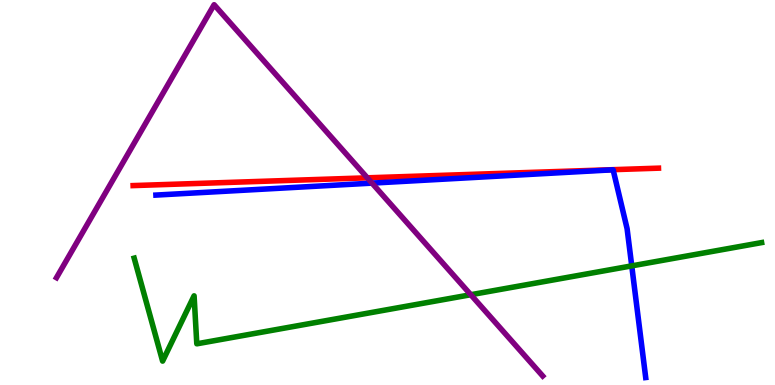[{'lines': ['blue', 'red'], 'intersections': []}, {'lines': ['green', 'red'], 'intersections': []}, {'lines': ['purple', 'red'], 'intersections': [{'x': 4.74, 'y': 5.38}]}, {'lines': ['blue', 'green'], 'intersections': [{'x': 8.15, 'y': 3.09}]}, {'lines': ['blue', 'purple'], 'intersections': [{'x': 4.8, 'y': 5.24}]}, {'lines': ['green', 'purple'], 'intersections': [{'x': 6.07, 'y': 2.34}]}]